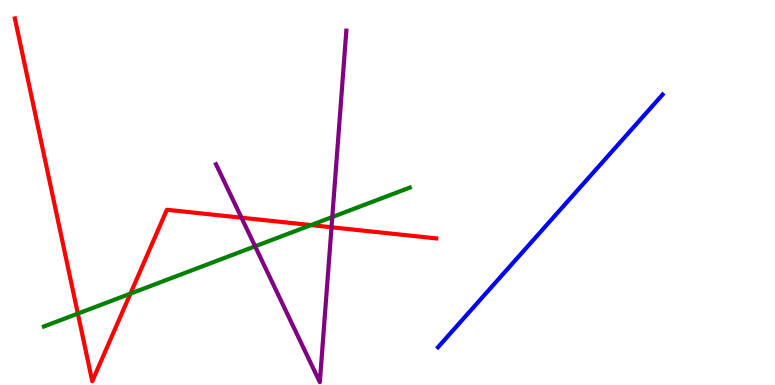[{'lines': ['blue', 'red'], 'intersections': []}, {'lines': ['green', 'red'], 'intersections': [{'x': 1.0, 'y': 1.85}, {'x': 1.68, 'y': 2.37}, {'x': 4.01, 'y': 4.15}]}, {'lines': ['purple', 'red'], 'intersections': [{'x': 3.12, 'y': 4.35}, {'x': 4.28, 'y': 4.1}]}, {'lines': ['blue', 'green'], 'intersections': []}, {'lines': ['blue', 'purple'], 'intersections': []}, {'lines': ['green', 'purple'], 'intersections': [{'x': 3.29, 'y': 3.6}, {'x': 4.29, 'y': 4.36}]}]